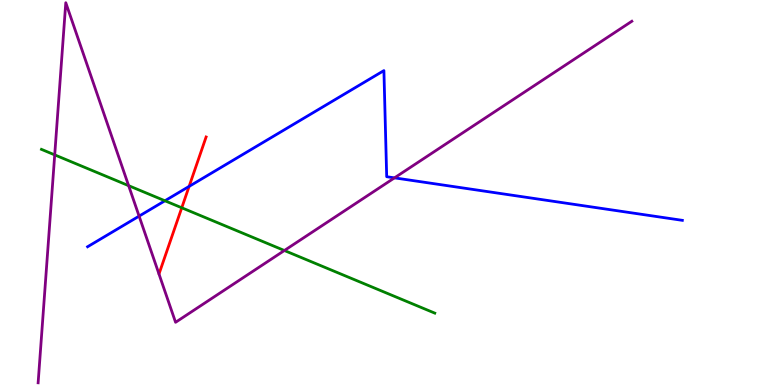[{'lines': ['blue', 'red'], 'intersections': [{'x': 2.44, 'y': 5.16}]}, {'lines': ['green', 'red'], 'intersections': [{'x': 2.35, 'y': 4.6}]}, {'lines': ['purple', 'red'], 'intersections': []}, {'lines': ['blue', 'green'], 'intersections': [{'x': 2.13, 'y': 4.79}]}, {'lines': ['blue', 'purple'], 'intersections': [{'x': 1.79, 'y': 4.39}, {'x': 5.09, 'y': 5.38}]}, {'lines': ['green', 'purple'], 'intersections': [{'x': 0.706, 'y': 5.98}, {'x': 1.66, 'y': 5.18}, {'x': 3.67, 'y': 3.49}]}]